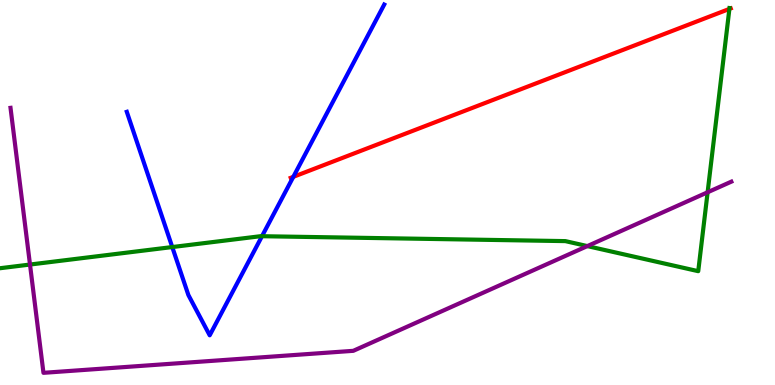[{'lines': ['blue', 'red'], 'intersections': [{'x': 3.78, 'y': 5.41}]}, {'lines': ['green', 'red'], 'intersections': [{'x': 9.41, 'y': 9.77}]}, {'lines': ['purple', 'red'], 'intersections': []}, {'lines': ['blue', 'green'], 'intersections': [{'x': 2.22, 'y': 3.58}, {'x': 3.38, 'y': 3.86}]}, {'lines': ['blue', 'purple'], 'intersections': []}, {'lines': ['green', 'purple'], 'intersections': [{'x': 0.387, 'y': 3.13}, {'x': 7.58, 'y': 3.61}, {'x': 9.13, 'y': 5.01}]}]